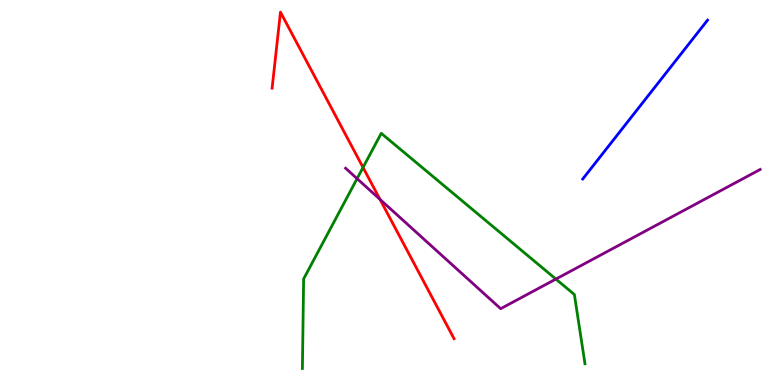[{'lines': ['blue', 'red'], 'intersections': []}, {'lines': ['green', 'red'], 'intersections': [{'x': 4.68, 'y': 5.65}]}, {'lines': ['purple', 'red'], 'intersections': [{'x': 4.9, 'y': 4.82}]}, {'lines': ['blue', 'green'], 'intersections': []}, {'lines': ['blue', 'purple'], 'intersections': []}, {'lines': ['green', 'purple'], 'intersections': [{'x': 4.61, 'y': 5.36}, {'x': 7.17, 'y': 2.75}]}]